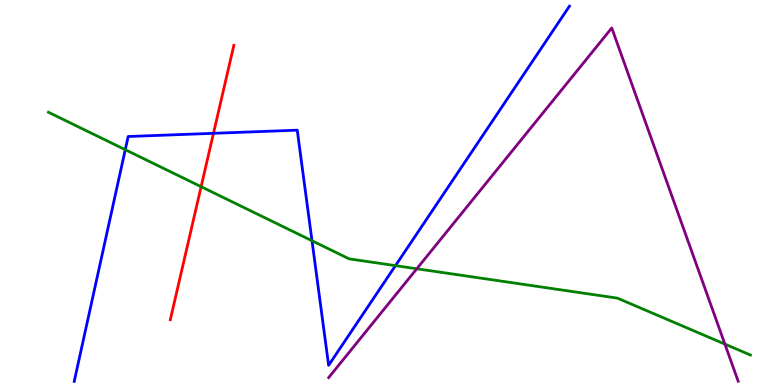[{'lines': ['blue', 'red'], 'intersections': [{'x': 2.75, 'y': 6.54}]}, {'lines': ['green', 'red'], 'intersections': [{'x': 2.6, 'y': 5.15}]}, {'lines': ['purple', 'red'], 'intersections': []}, {'lines': ['blue', 'green'], 'intersections': [{'x': 1.62, 'y': 6.11}, {'x': 4.03, 'y': 3.75}, {'x': 5.1, 'y': 3.1}]}, {'lines': ['blue', 'purple'], 'intersections': []}, {'lines': ['green', 'purple'], 'intersections': [{'x': 5.38, 'y': 3.02}, {'x': 9.35, 'y': 1.06}]}]